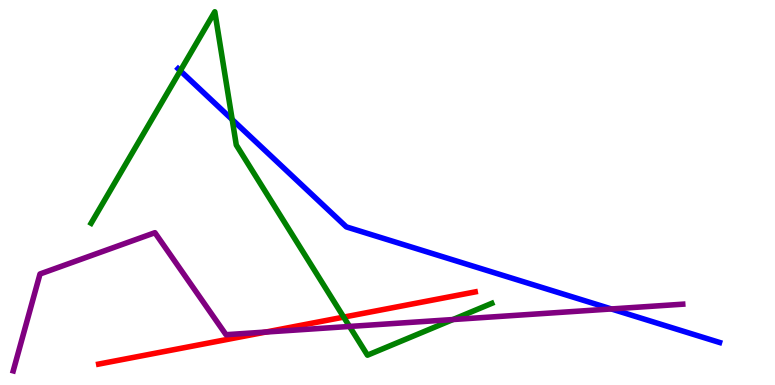[{'lines': ['blue', 'red'], 'intersections': []}, {'lines': ['green', 'red'], 'intersections': [{'x': 4.43, 'y': 1.76}]}, {'lines': ['purple', 'red'], 'intersections': [{'x': 3.43, 'y': 1.38}]}, {'lines': ['blue', 'green'], 'intersections': [{'x': 2.33, 'y': 8.16}, {'x': 3.0, 'y': 6.9}]}, {'lines': ['blue', 'purple'], 'intersections': [{'x': 7.89, 'y': 1.98}]}, {'lines': ['green', 'purple'], 'intersections': [{'x': 4.51, 'y': 1.52}, {'x': 5.84, 'y': 1.7}]}]